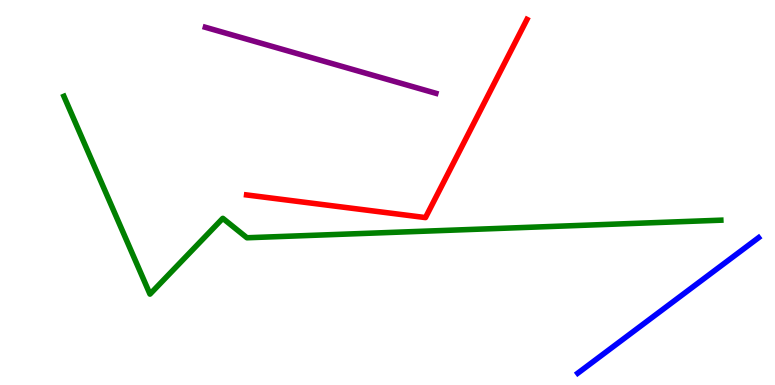[{'lines': ['blue', 'red'], 'intersections': []}, {'lines': ['green', 'red'], 'intersections': []}, {'lines': ['purple', 'red'], 'intersections': []}, {'lines': ['blue', 'green'], 'intersections': []}, {'lines': ['blue', 'purple'], 'intersections': []}, {'lines': ['green', 'purple'], 'intersections': []}]